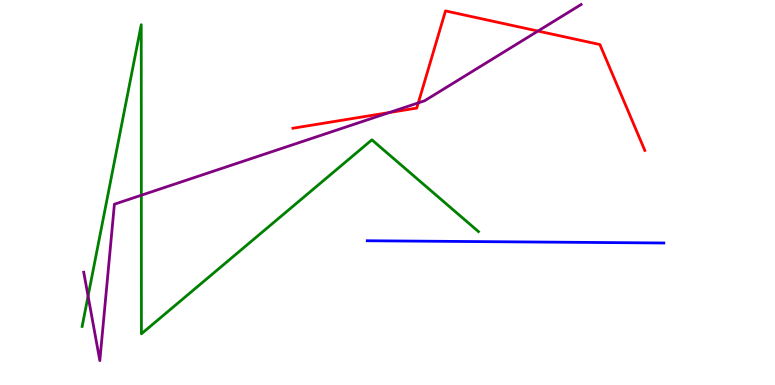[{'lines': ['blue', 'red'], 'intersections': []}, {'lines': ['green', 'red'], 'intersections': []}, {'lines': ['purple', 'red'], 'intersections': [{'x': 5.02, 'y': 7.08}, {'x': 5.4, 'y': 7.33}, {'x': 6.94, 'y': 9.19}]}, {'lines': ['blue', 'green'], 'intersections': []}, {'lines': ['blue', 'purple'], 'intersections': []}, {'lines': ['green', 'purple'], 'intersections': [{'x': 1.14, 'y': 2.31}, {'x': 1.82, 'y': 4.93}]}]